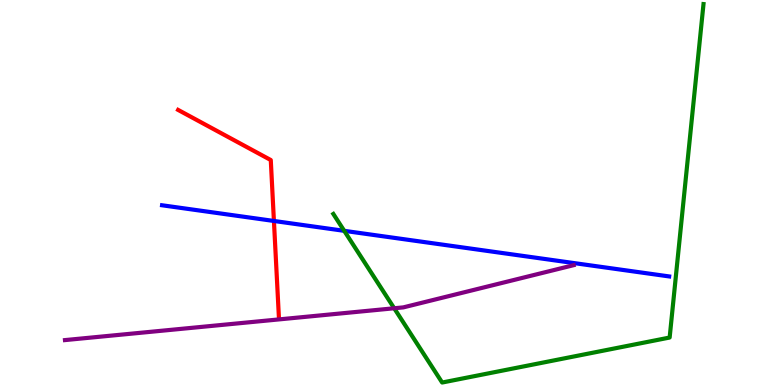[{'lines': ['blue', 'red'], 'intersections': [{'x': 3.53, 'y': 4.26}]}, {'lines': ['green', 'red'], 'intersections': []}, {'lines': ['purple', 'red'], 'intersections': []}, {'lines': ['blue', 'green'], 'intersections': [{'x': 4.44, 'y': 4.0}]}, {'lines': ['blue', 'purple'], 'intersections': []}, {'lines': ['green', 'purple'], 'intersections': [{'x': 5.09, 'y': 1.99}]}]